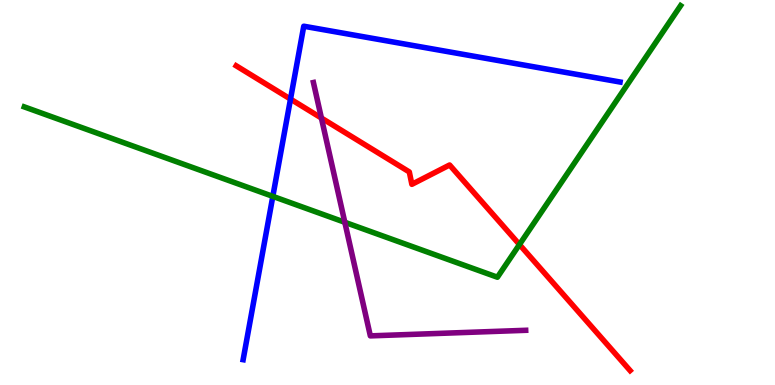[{'lines': ['blue', 'red'], 'intersections': [{'x': 3.75, 'y': 7.43}]}, {'lines': ['green', 'red'], 'intersections': [{'x': 6.7, 'y': 3.65}]}, {'lines': ['purple', 'red'], 'intersections': [{'x': 4.15, 'y': 6.93}]}, {'lines': ['blue', 'green'], 'intersections': [{'x': 3.52, 'y': 4.9}]}, {'lines': ['blue', 'purple'], 'intersections': []}, {'lines': ['green', 'purple'], 'intersections': [{'x': 4.45, 'y': 4.23}]}]